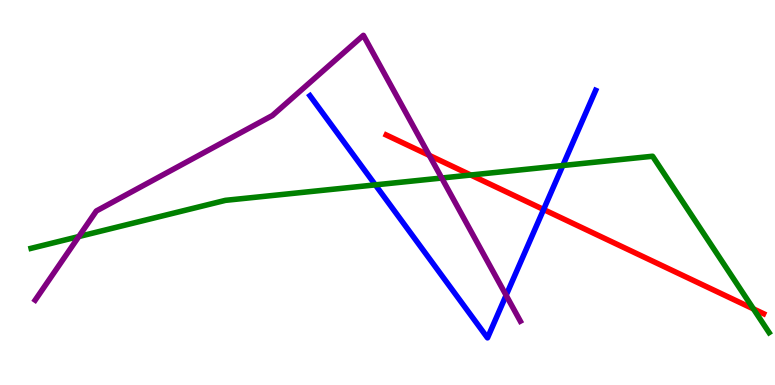[{'lines': ['blue', 'red'], 'intersections': [{'x': 7.01, 'y': 4.56}]}, {'lines': ['green', 'red'], 'intersections': [{'x': 6.07, 'y': 5.45}, {'x': 9.72, 'y': 1.98}]}, {'lines': ['purple', 'red'], 'intersections': [{'x': 5.54, 'y': 5.96}]}, {'lines': ['blue', 'green'], 'intersections': [{'x': 4.84, 'y': 5.2}, {'x': 7.26, 'y': 5.7}]}, {'lines': ['blue', 'purple'], 'intersections': [{'x': 6.53, 'y': 2.33}]}, {'lines': ['green', 'purple'], 'intersections': [{'x': 1.02, 'y': 3.86}, {'x': 5.7, 'y': 5.38}]}]